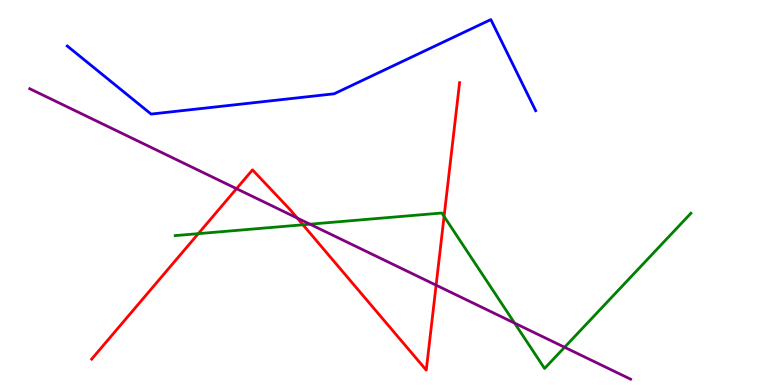[{'lines': ['blue', 'red'], 'intersections': []}, {'lines': ['green', 'red'], 'intersections': [{'x': 2.56, 'y': 3.93}, {'x': 3.91, 'y': 4.16}, {'x': 5.73, 'y': 4.38}]}, {'lines': ['purple', 'red'], 'intersections': [{'x': 3.05, 'y': 5.1}, {'x': 3.84, 'y': 4.34}, {'x': 5.63, 'y': 2.59}]}, {'lines': ['blue', 'green'], 'intersections': []}, {'lines': ['blue', 'purple'], 'intersections': []}, {'lines': ['green', 'purple'], 'intersections': [{'x': 4.0, 'y': 4.18}, {'x': 6.64, 'y': 1.61}, {'x': 7.28, 'y': 0.98}]}]